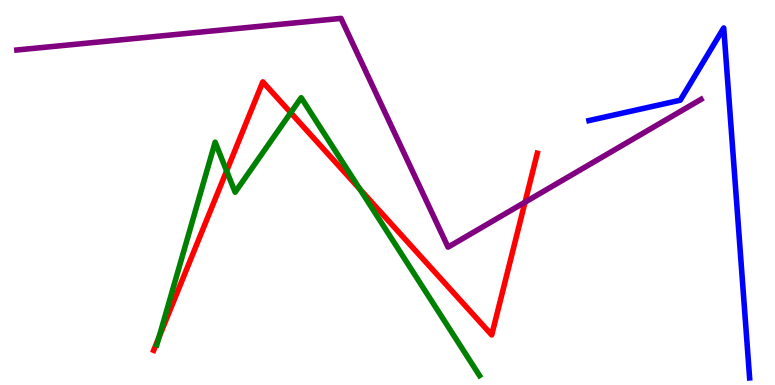[{'lines': ['blue', 'red'], 'intersections': []}, {'lines': ['green', 'red'], 'intersections': [{'x': 2.05, 'y': 1.24}, {'x': 2.92, 'y': 5.56}, {'x': 3.75, 'y': 7.07}, {'x': 4.64, 'y': 5.09}]}, {'lines': ['purple', 'red'], 'intersections': [{'x': 6.77, 'y': 4.75}]}, {'lines': ['blue', 'green'], 'intersections': []}, {'lines': ['blue', 'purple'], 'intersections': []}, {'lines': ['green', 'purple'], 'intersections': []}]